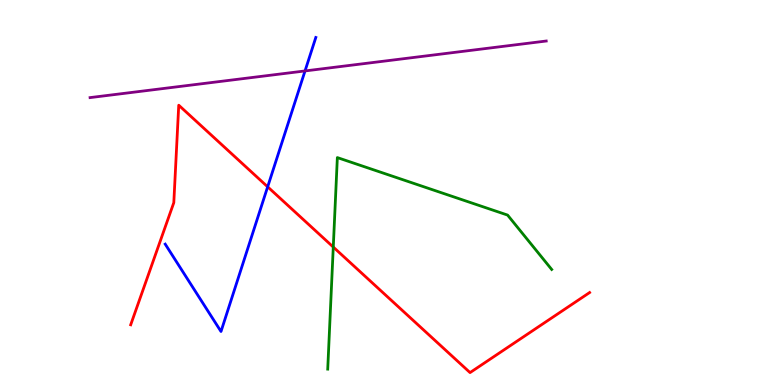[{'lines': ['blue', 'red'], 'intersections': [{'x': 3.45, 'y': 5.15}]}, {'lines': ['green', 'red'], 'intersections': [{'x': 4.3, 'y': 3.58}]}, {'lines': ['purple', 'red'], 'intersections': []}, {'lines': ['blue', 'green'], 'intersections': []}, {'lines': ['blue', 'purple'], 'intersections': [{'x': 3.94, 'y': 8.16}]}, {'lines': ['green', 'purple'], 'intersections': []}]